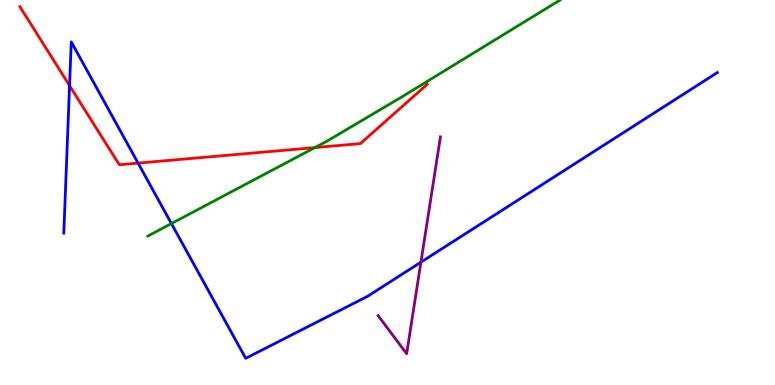[{'lines': ['blue', 'red'], 'intersections': [{'x': 0.897, 'y': 7.78}, {'x': 1.78, 'y': 5.76}]}, {'lines': ['green', 'red'], 'intersections': [{'x': 4.06, 'y': 6.17}]}, {'lines': ['purple', 'red'], 'intersections': []}, {'lines': ['blue', 'green'], 'intersections': [{'x': 2.21, 'y': 4.19}]}, {'lines': ['blue', 'purple'], 'intersections': [{'x': 5.43, 'y': 3.19}]}, {'lines': ['green', 'purple'], 'intersections': []}]